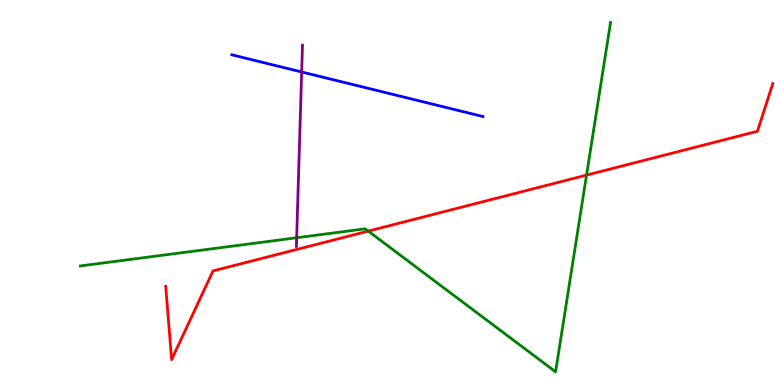[{'lines': ['blue', 'red'], 'intersections': []}, {'lines': ['green', 'red'], 'intersections': [{'x': 4.75, 'y': 4.0}, {'x': 7.57, 'y': 5.45}]}, {'lines': ['purple', 'red'], 'intersections': []}, {'lines': ['blue', 'green'], 'intersections': []}, {'lines': ['blue', 'purple'], 'intersections': [{'x': 3.89, 'y': 8.13}]}, {'lines': ['green', 'purple'], 'intersections': [{'x': 3.83, 'y': 3.82}]}]